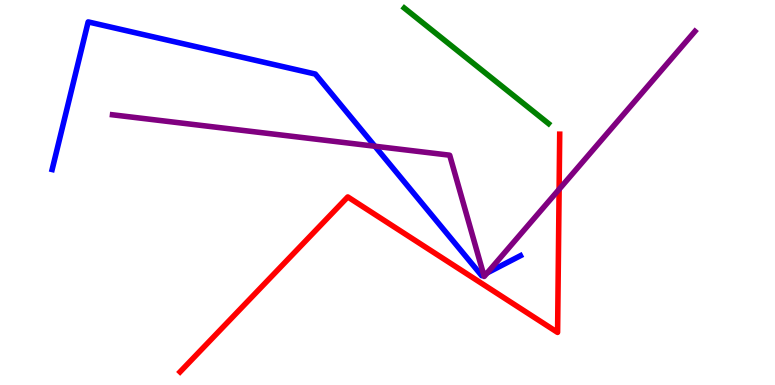[{'lines': ['blue', 'red'], 'intersections': []}, {'lines': ['green', 'red'], 'intersections': []}, {'lines': ['purple', 'red'], 'intersections': [{'x': 7.21, 'y': 5.08}]}, {'lines': ['blue', 'green'], 'intersections': []}, {'lines': ['blue', 'purple'], 'intersections': [{'x': 4.84, 'y': 6.2}, {'x': 6.24, 'y': 2.86}, {'x': 6.29, 'y': 2.91}]}, {'lines': ['green', 'purple'], 'intersections': []}]